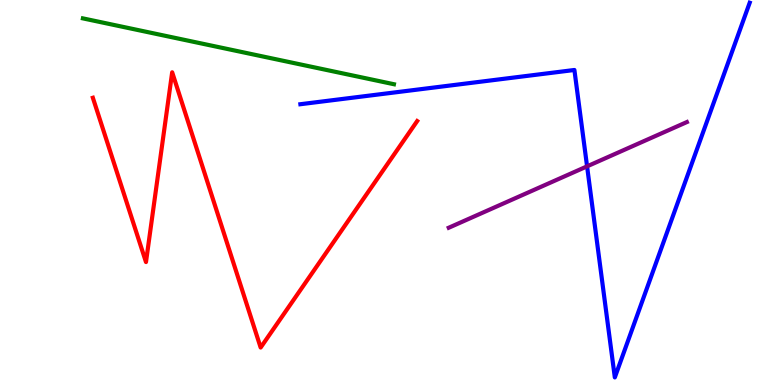[{'lines': ['blue', 'red'], 'intersections': []}, {'lines': ['green', 'red'], 'intersections': []}, {'lines': ['purple', 'red'], 'intersections': []}, {'lines': ['blue', 'green'], 'intersections': []}, {'lines': ['blue', 'purple'], 'intersections': [{'x': 7.58, 'y': 5.68}]}, {'lines': ['green', 'purple'], 'intersections': []}]